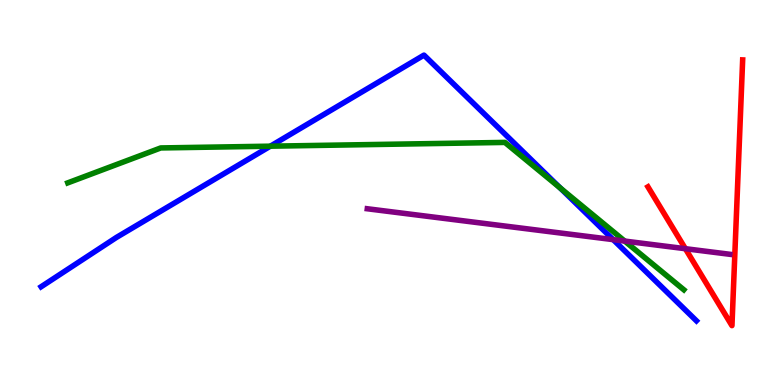[{'lines': ['blue', 'red'], 'intersections': []}, {'lines': ['green', 'red'], 'intersections': []}, {'lines': ['purple', 'red'], 'intersections': [{'x': 8.84, 'y': 3.54}]}, {'lines': ['blue', 'green'], 'intersections': [{'x': 3.49, 'y': 6.2}, {'x': 7.23, 'y': 5.12}]}, {'lines': ['blue', 'purple'], 'intersections': [{'x': 7.91, 'y': 3.78}]}, {'lines': ['green', 'purple'], 'intersections': [{'x': 8.06, 'y': 3.74}]}]